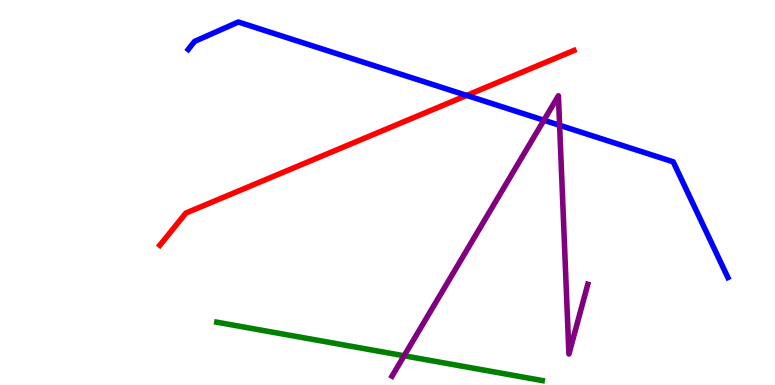[{'lines': ['blue', 'red'], 'intersections': [{'x': 6.02, 'y': 7.52}]}, {'lines': ['green', 'red'], 'intersections': []}, {'lines': ['purple', 'red'], 'intersections': []}, {'lines': ['blue', 'green'], 'intersections': []}, {'lines': ['blue', 'purple'], 'intersections': [{'x': 7.02, 'y': 6.88}, {'x': 7.22, 'y': 6.75}]}, {'lines': ['green', 'purple'], 'intersections': [{'x': 5.21, 'y': 0.759}]}]